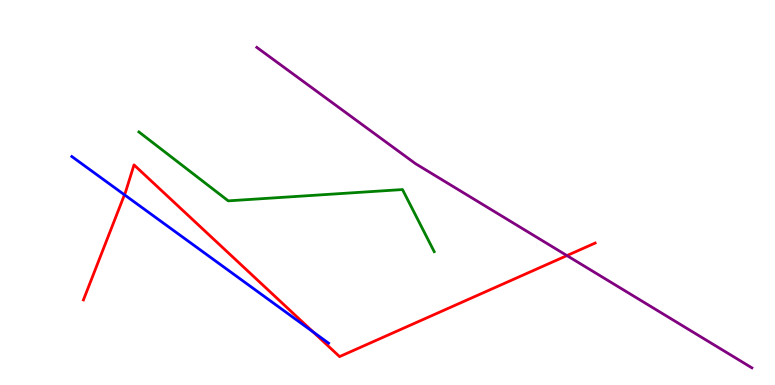[{'lines': ['blue', 'red'], 'intersections': [{'x': 1.61, 'y': 4.94}, {'x': 4.04, 'y': 1.38}]}, {'lines': ['green', 'red'], 'intersections': []}, {'lines': ['purple', 'red'], 'intersections': [{'x': 7.32, 'y': 3.36}]}, {'lines': ['blue', 'green'], 'intersections': []}, {'lines': ['blue', 'purple'], 'intersections': []}, {'lines': ['green', 'purple'], 'intersections': []}]